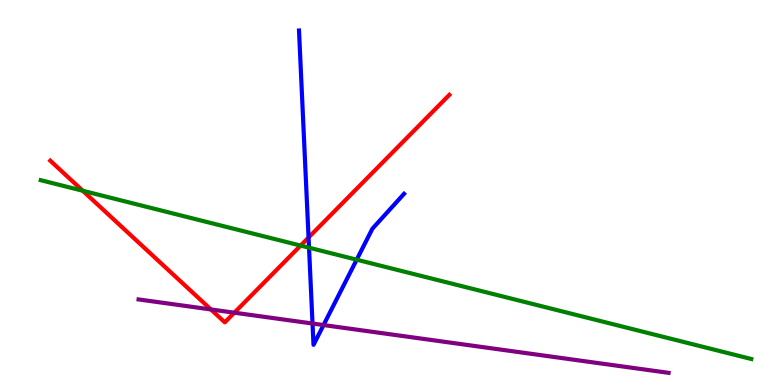[{'lines': ['blue', 'red'], 'intersections': [{'x': 3.98, 'y': 3.83}]}, {'lines': ['green', 'red'], 'intersections': [{'x': 1.07, 'y': 5.05}, {'x': 3.88, 'y': 3.62}]}, {'lines': ['purple', 'red'], 'intersections': [{'x': 2.72, 'y': 1.96}, {'x': 3.02, 'y': 1.88}]}, {'lines': ['blue', 'green'], 'intersections': [{'x': 3.99, 'y': 3.57}, {'x': 4.6, 'y': 3.25}]}, {'lines': ['blue', 'purple'], 'intersections': [{'x': 4.03, 'y': 1.6}, {'x': 4.17, 'y': 1.56}]}, {'lines': ['green', 'purple'], 'intersections': []}]